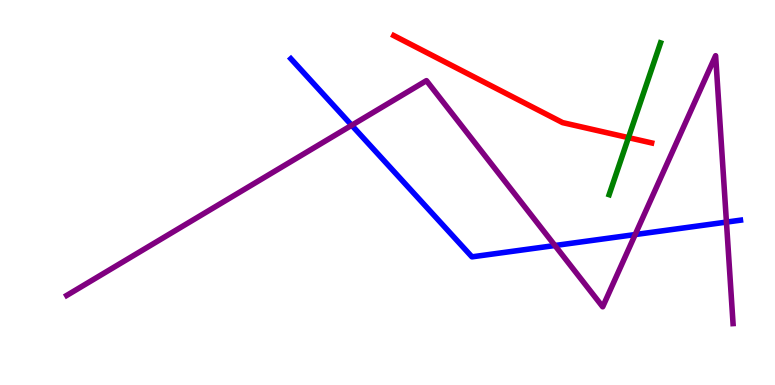[{'lines': ['blue', 'red'], 'intersections': []}, {'lines': ['green', 'red'], 'intersections': [{'x': 8.11, 'y': 6.43}]}, {'lines': ['purple', 'red'], 'intersections': []}, {'lines': ['blue', 'green'], 'intersections': []}, {'lines': ['blue', 'purple'], 'intersections': [{'x': 4.54, 'y': 6.75}, {'x': 7.16, 'y': 3.62}, {'x': 8.2, 'y': 3.91}, {'x': 9.37, 'y': 4.23}]}, {'lines': ['green', 'purple'], 'intersections': []}]